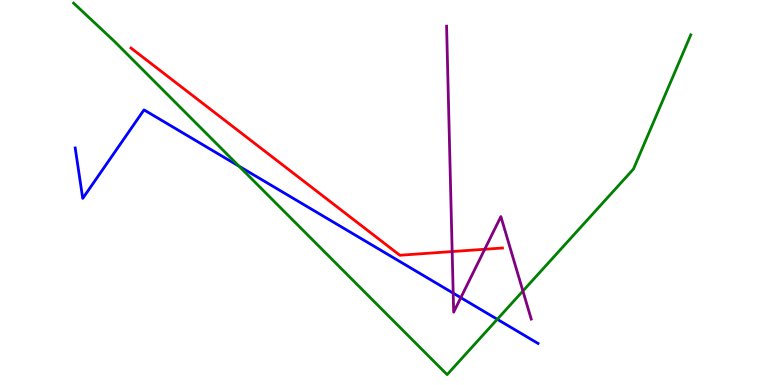[{'lines': ['blue', 'red'], 'intersections': []}, {'lines': ['green', 'red'], 'intersections': []}, {'lines': ['purple', 'red'], 'intersections': [{'x': 5.83, 'y': 3.47}, {'x': 6.25, 'y': 3.53}]}, {'lines': ['blue', 'green'], 'intersections': [{'x': 3.08, 'y': 5.68}, {'x': 6.42, 'y': 1.71}]}, {'lines': ['blue', 'purple'], 'intersections': [{'x': 5.85, 'y': 2.39}, {'x': 5.95, 'y': 2.27}]}, {'lines': ['green', 'purple'], 'intersections': [{'x': 6.75, 'y': 2.44}]}]